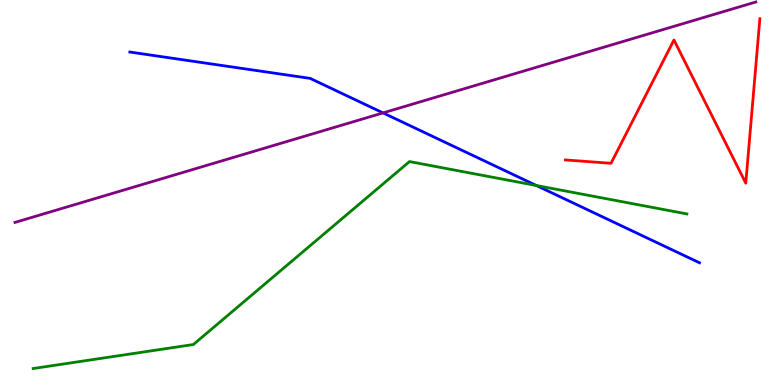[{'lines': ['blue', 'red'], 'intersections': []}, {'lines': ['green', 'red'], 'intersections': []}, {'lines': ['purple', 'red'], 'intersections': []}, {'lines': ['blue', 'green'], 'intersections': [{'x': 6.92, 'y': 5.18}]}, {'lines': ['blue', 'purple'], 'intersections': [{'x': 4.94, 'y': 7.07}]}, {'lines': ['green', 'purple'], 'intersections': []}]